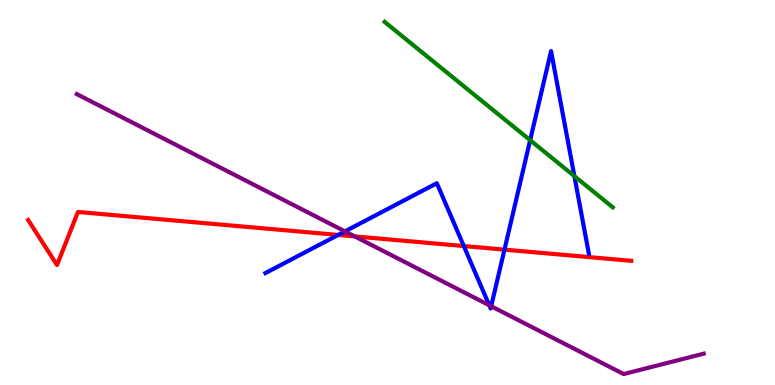[{'lines': ['blue', 'red'], 'intersections': [{'x': 4.36, 'y': 3.9}, {'x': 5.98, 'y': 3.61}, {'x': 6.51, 'y': 3.52}]}, {'lines': ['green', 'red'], 'intersections': []}, {'lines': ['purple', 'red'], 'intersections': [{'x': 4.58, 'y': 3.86}]}, {'lines': ['blue', 'green'], 'intersections': [{'x': 6.84, 'y': 6.36}, {'x': 7.41, 'y': 5.43}]}, {'lines': ['blue', 'purple'], 'intersections': [{'x': 4.45, 'y': 3.99}, {'x': 6.31, 'y': 2.07}, {'x': 6.34, 'y': 2.05}]}, {'lines': ['green', 'purple'], 'intersections': []}]